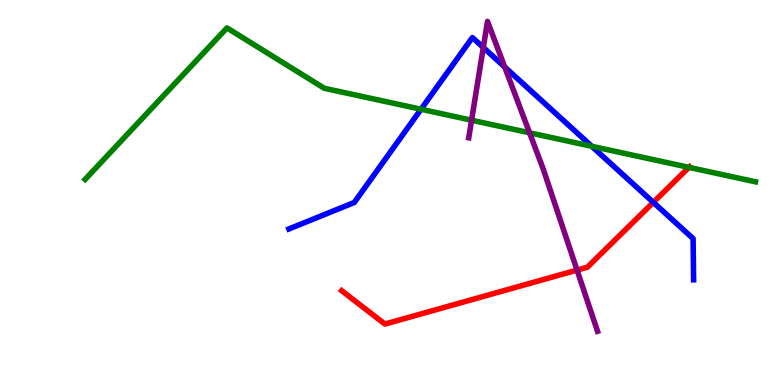[{'lines': ['blue', 'red'], 'intersections': [{'x': 8.43, 'y': 4.74}]}, {'lines': ['green', 'red'], 'intersections': [{'x': 8.89, 'y': 5.65}]}, {'lines': ['purple', 'red'], 'intersections': [{'x': 7.45, 'y': 2.98}]}, {'lines': ['blue', 'green'], 'intersections': [{'x': 5.43, 'y': 7.16}, {'x': 7.64, 'y': 6.2}]}, {'lines': ['blue', 'purple'], 'intersections': [{'x': 6.24, 'y': 8.77}, {'x': 6.51, 'y': 8.26}]}, {'lines': ['green', 'purple'], 'intersections': [{'x': 6.08, 'y': 6.88}, {'x': 6.83, 'y': 6.55}]}]